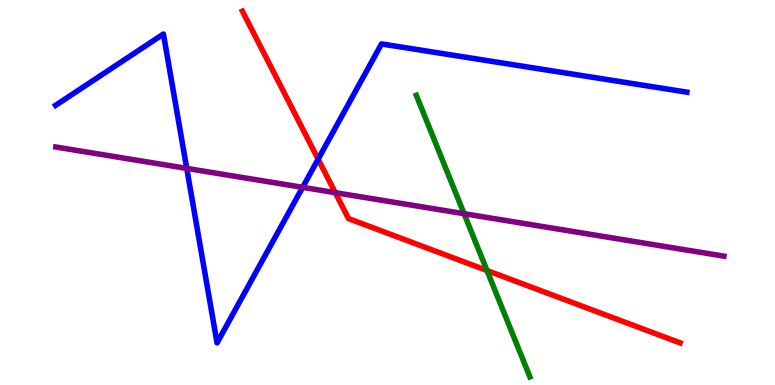[{'lines': ['blue', 'red'], 'intersections': [{'x': 4.1, 'y': 5.87}]}, {'lines': ['green', 'red'], 'intersections': [{'x': 6.28, 'y': 2.97}]}, {'lines': ['purple', 'red'], 'intersections': [{'x': 4.33, 'y': 5.0}]}, {'lines': ['blue', 'green'], 'intersections': []}, {'lines': ['blue', 'purple'], 'intersections': [{'x': 2.41, 'y': 5.63}, {'x': 3.91, 'y': 5.13}]}, {'lines': ['green', 'purple'], 'intersections': [{'x': 5.99, 'y': 4.45}]}]